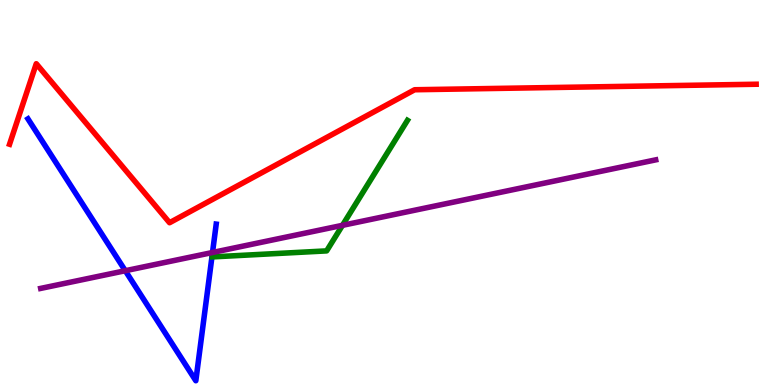[{'lines': ['blue', 'red'], 'intersections': []}, {'lines': ['green', 'red'], 'intersections': []}, {'lines': ['purple', 'red'], 'intersections': []}, {'lines': ['blue', 'green'], 'intersections': []}, {'lines': ['blue', 'purple'], 'intersections': [{'x': 1.62, 'y': 2.97}, {'x': 2.74, 'y': 3.44}]}, {'lines': ['green', 'purple'], 'intersections': [{'x': 4.42, 'y': 4.15}]}]